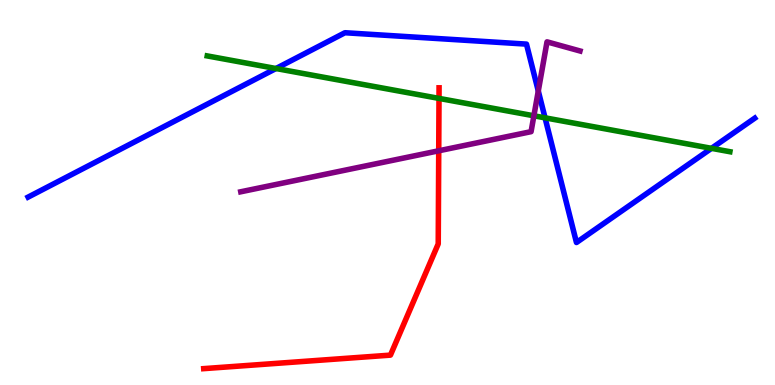[{'lines': ['blue', 'red'], 'intersections': []}, {'lines': ['green', 'red'], 'intersections': [{'x': 5.66, 'y': 7.44}]}, {'lines': ['purple', 'red'], 'intersections': [{'x': 5.66, 'y': 6.08}]}, {'lines': ['blue', 'green'], 'intersections': [{'x': 3.56, 'y': 8.22}, {'x': 7.03, 'y': 6.94}, {'x': 9.18, 'y': 6.15}]}, {'lines': ['blue', 'purple'], 'intersections': [{'x': 6.95, 'y': 7.64}]}, {'lines': ['green', 'purple'], 'intersections': [{'x': 6.89, 'y': 6.99}]}]